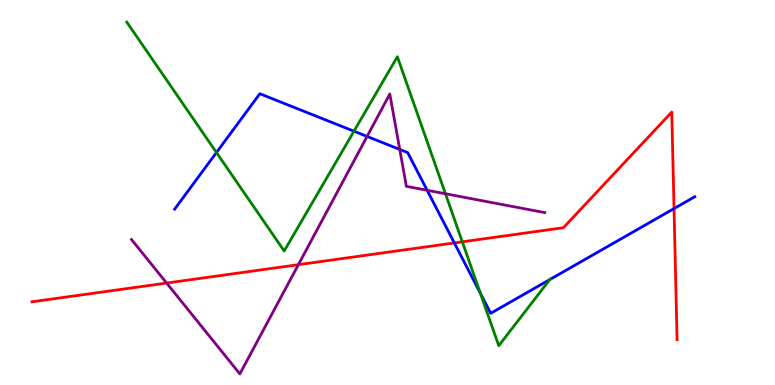[{'lines': ['blue', 'red'], 'intersections': [{'x': 5.86, 'y': 3.69}, {'x': 8.7, 'y': 4.58}]}, {'lines': ['green', 'red'], 'intersections': [{'x': 5.97, 'y': 3.72}]}, {'lines': ['purple', 'red'], 'intersections': [{'x': 2.15, 'y': 2.65}, {'x': 3.85, 'y': 3.13}]}, {'lines': ['blue', 'green'], 'intersections': [{'x': 2.79, 'y': 6.04}, {'x': 4.57, 'y': 6.59}, {'x': 6.2, 'y': 2.38}, {'x': 7.09, 'y': 2.74}]}, {'lines': ['blue', 'purple'], 'intersections': [{'x': 4.74, 'y': 6.46}, {'x': 5.16, 'y': 6.12}, {'x': 5.51, 'y': 5.06}]}, {'lines': ['green', 'purple'], 'intersections': [{'x': 5.75, 'y': 4.97}]}]